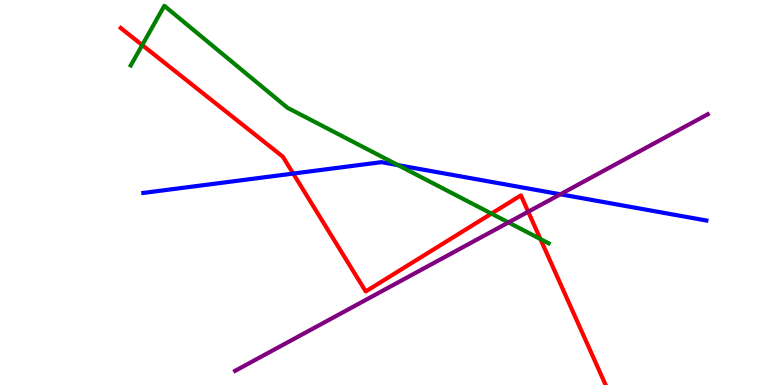[{'lines': ['blue', 'red'], 'intersections': [{'x': 3.78, 'y': 5.49}]}, {'lines': ['green', 'red'], 'intersections': [{'x': 1.84, 'y': 8.83}, {'x': 6.34, 'y': 4.45}, {'x': 6.97, 'y': 3.79}]}, {'lines': ['purple', 'red'], 'intersections': [{'x': 6.82, 'y': 4.5}]}, {'lines': ['blue', 'green'], 'intersections': [{'x': 5.14, 'y': 5.71}]}, {'lines': ['blue', 'purple'], 'intersections': [{'x': 7.23, 'y': 4.95}]}, {'lines': ['green', 'purple'], 'intersections': [{'x': 6.56, 'y': 4.22}]}]